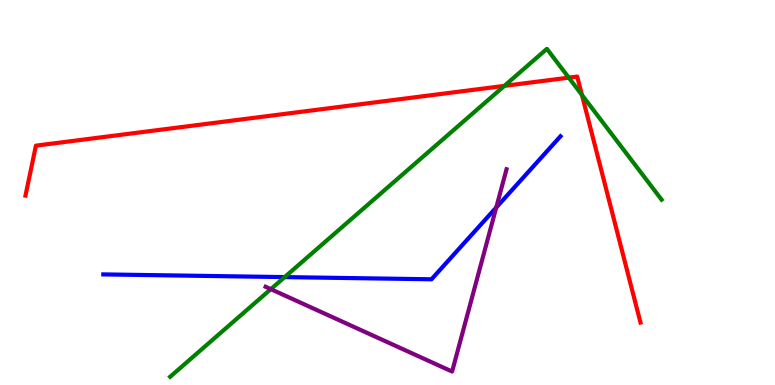[{'lines': ['blue', 'red'], 'intersections': []}, {'lines': ['green', 'red'], 'intersections': [{'x': 6.51, 'y': 7.77}, {'x': 7.34, 'y': 7.98}, {'x': 7.51, 'y': 7.53}]}, {'lines': ['purple', 'red'], 'intersections': []}, {'lines': ['blue', 'green'], 'intersections': [{'x': 3.67, 'y': 2.8}]}, {'lines': ['blue', 'purple'], 'intersections': [{'x': 6.4, 'y': 4.61}]}, {'lines': ['green', 'purple'], 'intersections': [{'x': 3.49, 'y': 2.49}]}]